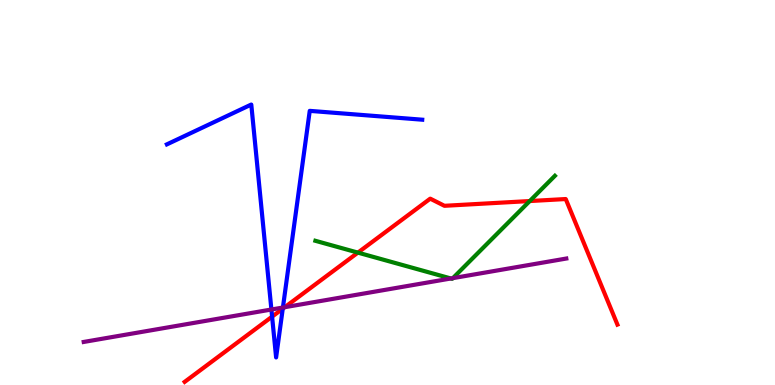[{'lines': ['blue', 'red'], 'intersections': [{'x': 3.51, 'y': 1.78}, {'x': 3.65, 'y': 1.98}]}, {'lines': ['green', 'red'], 'intersections': [{'x': 4.62, 'y': 3.44}, {'x': 6.84, 'y': 4.78}]}, {'lines': ['purple', 'red'], 'intersections': [{'x': 3.67, 'y': 2.02}]}, {'lines': ['blue', 'green'], 'intersections': []}, {'lines': ['blue', 'purple'], 'intersections': [{'x': 3.5, 'y': 1.96}, {'x': 3.65, 'y': 2.01}]}, {'lines': ['green', 'purple'], 'intersections': [{'x': 5.82, 'y': 2.77}, {'x': 5.84, 'y': 2.78}]}]